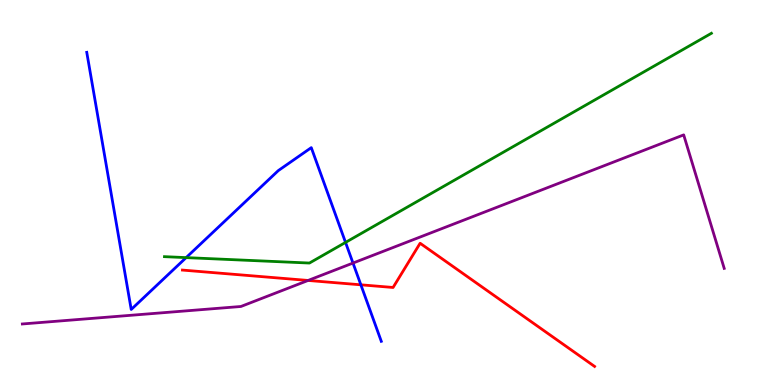[{'lines': ['blue', 'red'], 'intersections': [{'x': 4.66, 'y': 2.6}]}, {'lines': ['green', 'red'], 'intersections': []}, {'lines': ['purple', 'red'], 'intersections': [{'x': 3.98, 'y': 2.72}]}, {'lines': ['blue', 'green'], 'intersections': [{'x': 2.4, 'y': 3.31}, {'x': 4.46, 'y': 3.7}]}, {'lines': ['blue', 'purple'], 'intersections': [{'x': 4.55, 'y': 3.17}]}, {'lines': ['green', 'purple'], 'intersections': []}]